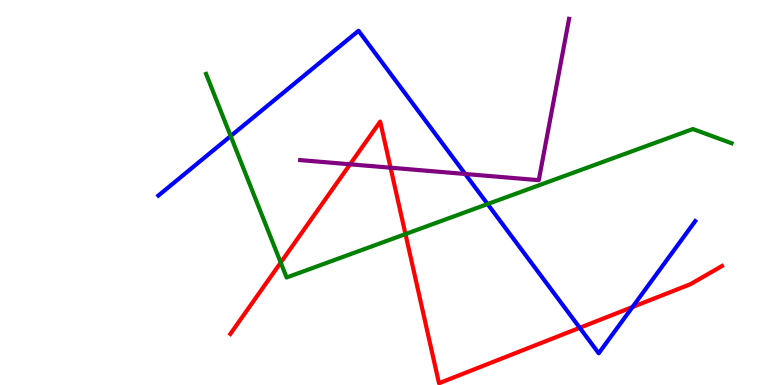[{'lines': ['blue', 'red'], 'intersections': [{'x': 7.48, 'y': 1.49}, {'x': 8.16, 'y': 2.03}]}, {'lines': ['green', 'red'], 'intersections': [{'x': 3.62, 'y': 3.18}, {'x': 5.23, 'y': 3.92}]}, {'lines': ['purple', 'red'], 'intersections': [{'x': 4.52, 'y': 5.73}, {'x': 5.04, 'y': 5.64}]}, {'lines': ['blue', 'green'], 'intersections': [{'x': 2.98, 'y': 6.47}, {'x': 6.29, 'y': 4.7}]}, {'lines': ['blue', 'purple'], 'intersections': [{'x': 6.0, 'y': 5.48}]}, {'lines': ['green', 'purple'], 'intersections': []}]